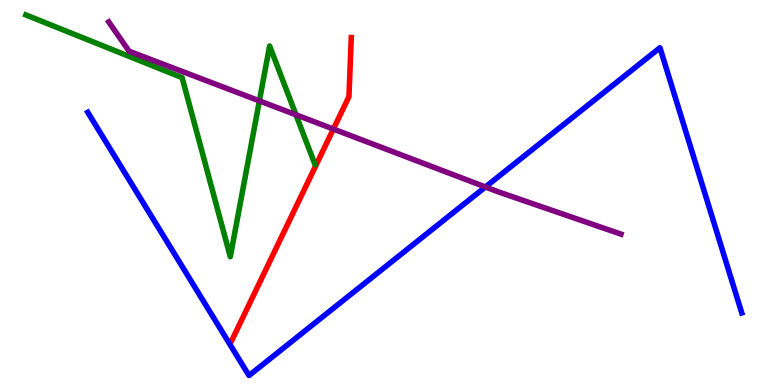[{'lines': ['blue', 'red'], 'intersections': []}, {'lines': ['green', 'red'], 'intersections': []}, {'lines': ['purple', 'red'], 'intersections': [{'x': 4.3, 'y': 6.65}]}, {'lines': ['blue', 'green'], 'intersections': []}, {'lines': ['blue', 'purple'], 'intersections': [{'x': 6.26, 'y': 5.14}]}, {'lines': ['green', 'purple'], 'intersections': [{'x': 3.35, 'y': 7.38}, {'x': 3.82, 'y': 7.02}]}]